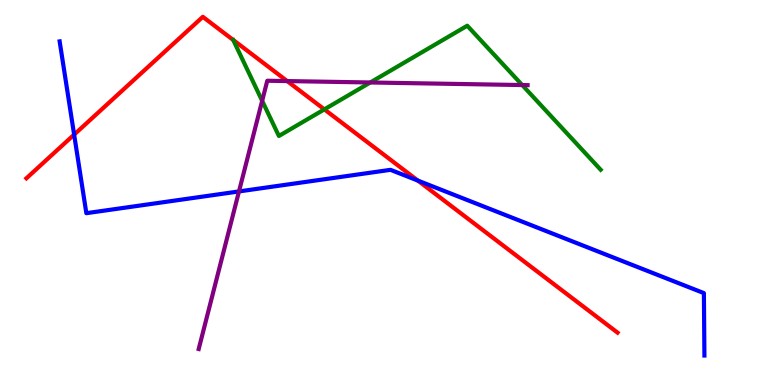[{'lines': ['blue', 'red'], 'intersections': [{'x': 0.957, 'y': 6.5}, {'x': 5.39, 'y': 5.31}]}, {'lines': ['green', 'red'], 'intersections': [{'x': 4.19, 'y': 7.16}]}, {'lines': ['purple', 'red'], 'intersections': [{'x': 3.71, 'y': 7.89}]}, {'lines': ['blue', 'green'], 'intersections': []}, {'lines': ['blue', 'purple'], 'intersections': [{'x': 3.08, 'y': 5.03}]}, {'lines': ['green', 'purple'], 'intersections': [{'x': 3.38, 'y': 7.38}, {'x': 4.78, 'y': 7.86}, {'x': 6.74, 'y': 7.79}]}]